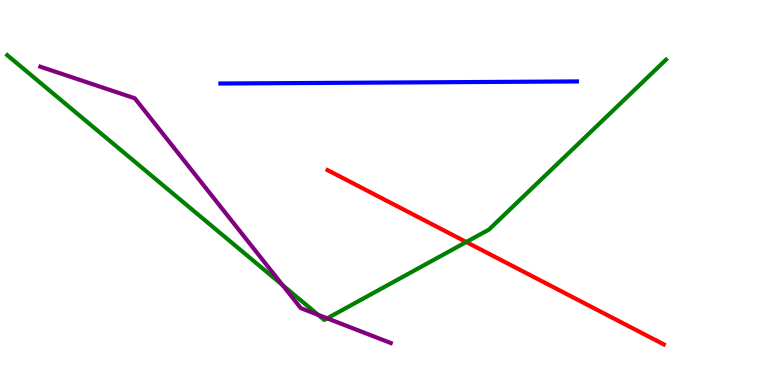[{'lines': ['blue', 'red'], 'intersections': []}, {'lines': ['green', 'red'], 'intersections': [{'x': 6.02, 'y': 3.71}]}, {'lines': ['purple', 'red'], 'intersections': []}, {'lines': ['blue', 'green'], 'intersections': []}, {'lines': ['blue', 'purple'], 'intersections': []}, {'lines': ['green', 'purple'], 'intersections': [{'x': 3.65, 'y': 2.59}, {'x': 4.11, 'y': 1.82}, {'x': 4.22, 'y': 1.73}]}]